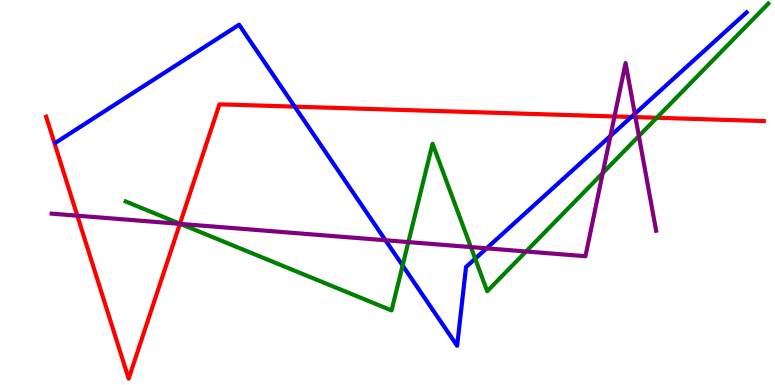[{'lines': ['blue', 'red'], 'intersections': [{'x': 3.8, 'y': 7.23}, {'x': 8.15, 'y': 6.96}]}, {'lines': ['green', 'red'], 'intersections': [{'x': 2.32, 'y': 4.19}, {'x': 8.47, 'y': 6.94}]}, {'lines': ['purple', 'red'], 'intersections': [{'x': 0.998, 'y': 4.4}, {'x': 2.32, 'y': 4.19}, {'x': 7.93, 'y': 6.97}, {'x': 8.2, 'y': 6.96}]}, {'lines': ['blue', 'green'], 'intersections': [{'x': 5.2, 'y': 3.1}, {'x': 6.13, 'y': 3.28}]}, {'lines': ['blue', 'purple'], 'intersections': [{'x': 4.97, 'y': 3.76}, {'x': 6.28, 'y': 3.55}, {'x': 7.88, 'y': 6.47}, {'x': 8.19, 'y': 7.04}]}, {'lines': ['green', 'purple'], 'intersections': [{'x': 2.33, 'y': 4.18}, {'x': 5.27, 'y': 3.71}, {'x': 6.08, 'y': 3.58}, {'x': 6.79, 'y': 3.47}, {'x': 7.78, 'y': 5.51}, {'x': 8.24, 'y': 6.47}]}]